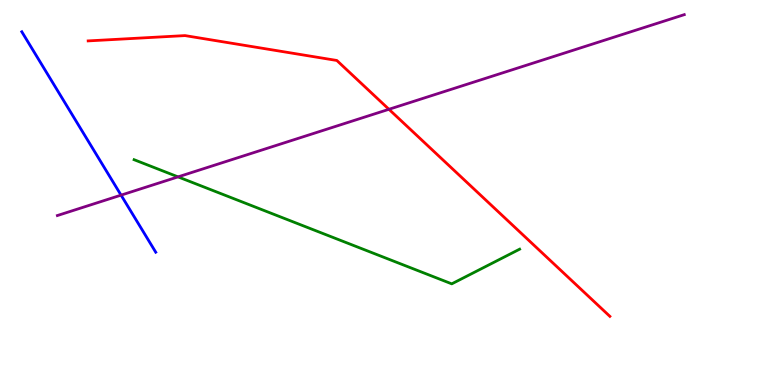[{'lines': ['blue', 'red'], 'intersections': []}, {'lines': ['green', 'red'], 'intersections': []}, {'lines': ['purple', 'red'], 'intersections': [{'x': 5.02, 'y': 7.16}]}, {'lines': ['blue', 'green'], 'intersections': []}, {'lines': ['blue', 'purple'], 'intersections': [{'x': 1.56, 'y': 4.93}]}, {'lines': ['green', 'purple'], 'intersections': [{'x': 2.3, 'y': 5.41}]}]